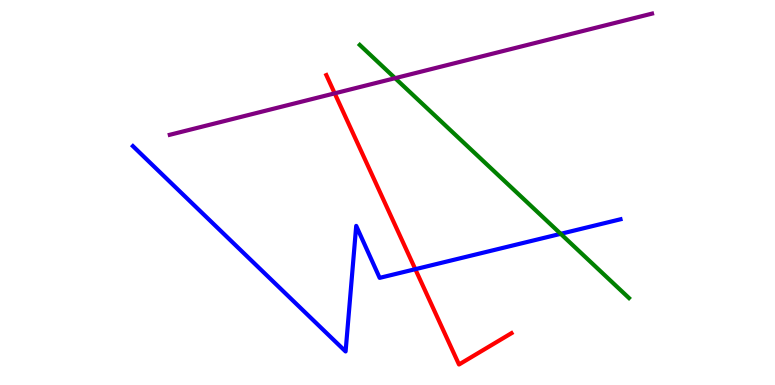[{'lines': ['blue', 'red'], 'intersections': [{'x': 5.36, 'y': 3.01}]}, {'lines': ['green', 'red'], 'intersections': []}, {'lines': ['purple', 'red'], 'intersections': [{'x': 4.32, 'y': 7.58}]}, {'lines': ['blue', 'green'], 'intersections': [{'x': 7.23, 'y': 3.93}]}, {'lines': ['blue', 'purple'], 'intersections': []}, {'lines': ['green', 'purple'], 'intersections': [{'x': 5.1, 'y': 7.97}]}]